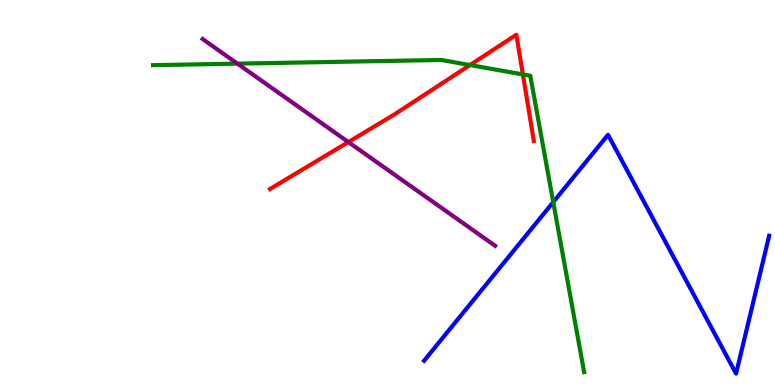[{'lines': ['blue', 'red'], 'intersections': []}, {'lines': ['green', 'red'], 'intersections': [{'x': 6.06, 'y': 8.31}, {'x': 6.75, 'y': 8.07}]}, {'lines': ['purple', 'red'], 'intersections': [{'x': 4.5, 'y': 6.31}]}, {'lines': ['blue', 'green'], 'intersections': [{'x': 7.14, 'y': 4.75}]}, {'lines': ['blue', 'purple'], 'intersections': []}, {'lines': ['green', 'purple'], 'intersections': [{'x': 3.06, 'y': 8.35}]}]